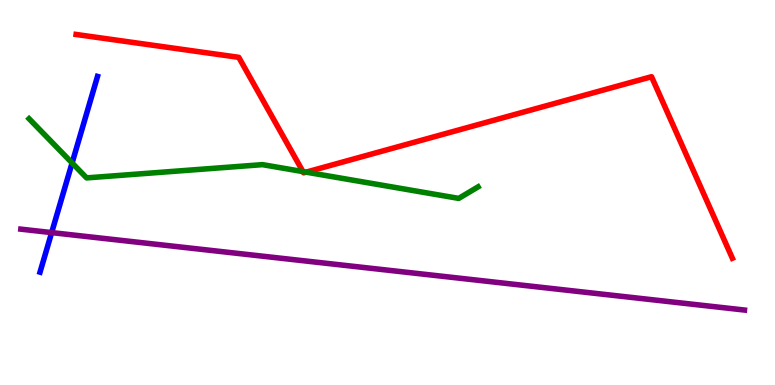[{'lines': ['blue', 'red'], 'intersections': []}, {'lines': ['green', 'red'], 'intersections': [{'x': 3.91, 'y': 5.54}, {'x': 3.95, 'y': 5.53}]}, {'lines': ['purple', 'red'], 'intersections': []}, {'lines': ['blue', 'green'], 'intersections': [{'x': 0.93, 'y': 5.77}]}, {'lines': ['blue', 'purple'], 'intersections': [{'x': 0.666, 'y': 3.96}]}, {'lines': ['green', 'purple'], 'intersections': []}]